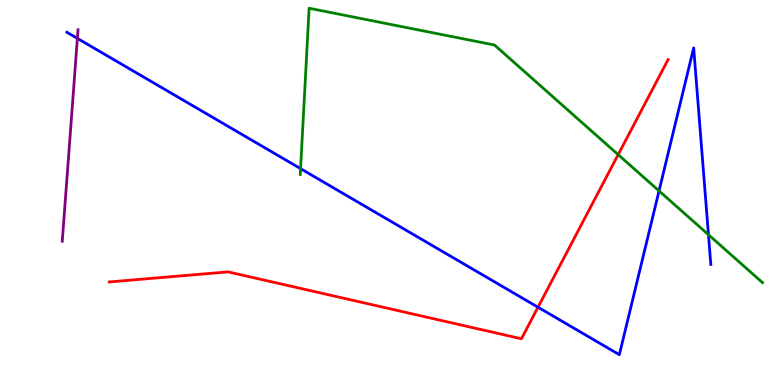[{'lines': ['blue', 'red'], 'intersections': [{'x': 6.94, 'y': 2.02}]}, {'lines': ['green', 'red'], 'intersections': [{'x': 7.98, 'y': 5.98}]}, {'lines': ['purple', 'red'], 'intersections': []}, {'lines': ['blue', 'green'], 'intersections': [{'x': 3.88, 'y': 5.62}, {'x': 8.5, 'y': 5.04}, {'x': 9.14, 'y': 3.9}]}, {'lines': ['blue', 'purple'], 'intersections': [{'x': 0.998, 'y': 9.0}]}, {'lines': ['green', 'purple'], 'intersections': []}]